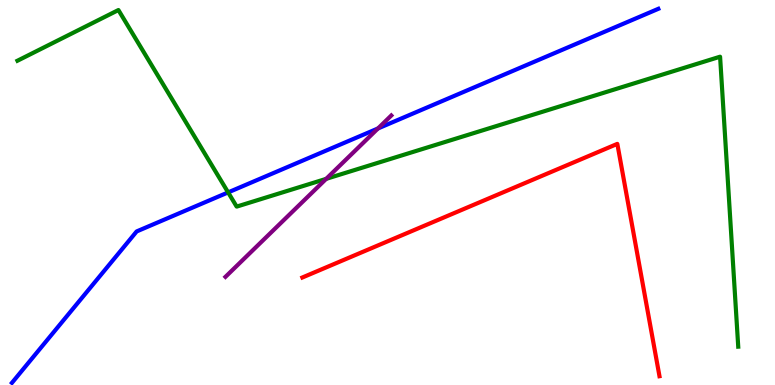[{'lines': ['blue', 'red'], 'intersections': []}, {'lines': ['green', 'red'], 'intersections': []}, {'lines': ['purple', 'red'], 'intersections': []}, {'lines': ['blue', 'green'], 'intersections': [{'x': 2.94, 'y': 5.0}]}, {'lines': ['blue', 'purple'], 'intersections': [{'x': 4.88, 'y': 6.66}]}, {'lines': ['green', 'purple'], 'intersections': [{'x': 4.21, 'y': 5.35}]}]